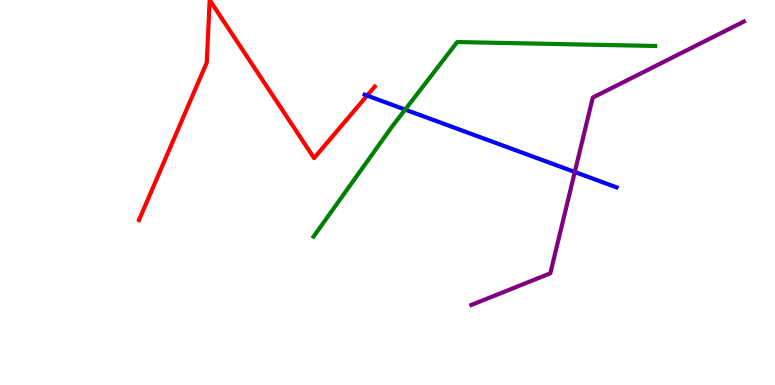[{'lines': ['blue', 'red'], 'intersections': [{'x': 4.74, 'y': 7.52}]}, {'lines': ['green', 'red'], 'intersections': []}, {'lines': ['purple', 'red'], 'intersections': []}, {'lines': ['blue', 'green'], 'intersections': [{'x': 5.23, 'y': 7.15}]}, {'lines': ['blue', 'purple'], 'intersections': [{'x': 7.42, 'y': 5.53}]}, {'lines': ['green', 'purple'], 'intersections': []}]